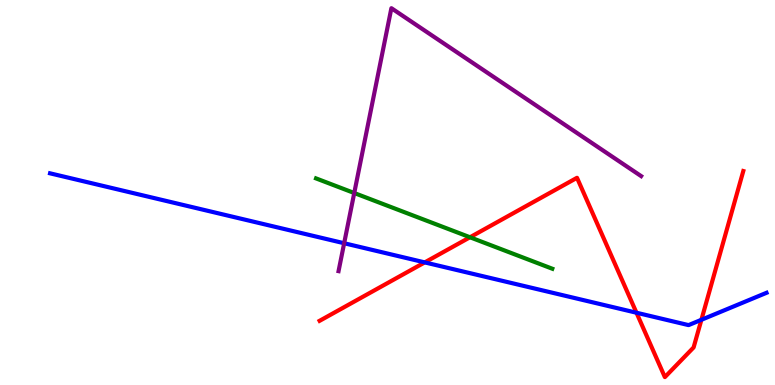[{'lines': ['blue', 'red'], 'intersections': [{'x': 5.48, 'y': 3.18}, {'x': 8.21, 'y': 1.88}, {'x': 9.05, 'y': 1.69}]}, {'lines': ['green', 'red'], 'intersections': [{'x': 6.06, 'y': 3.84}]}, {'lines': ['purple', 'red'], 'intersections': []}, {'lines': ['blue', 'green'], 'intersections': []}, {'lines': ['blue', 'purple'], 'intersections': [{'x': 4.44, 'y': 3.68}]}, {'lines': ['green', 'purple'], 'intersections': [{'x': 4.57, 'y': 4.99}]}]